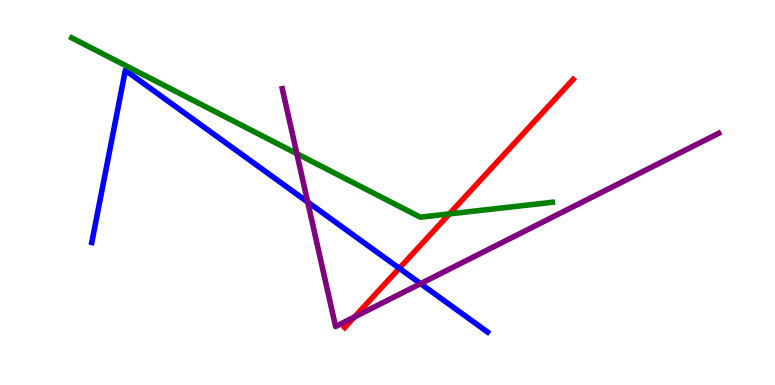[{'lines': ['blue', 'red'], 'intersections': [{'x': 5.15, 'y': 3.03}]}, {'lines': ['green', 'red'], 'intersections': [{'x': 5.8, 'y': 4.44}]}, {'lines': ['purple', 'red'], 'intersections': [{'x': 4.57, 'y': 1.77}]}, {'lines': ['blue', 'green'], 'intersections': []}, {'lines': ['blue', 'purple'], 'intersections': [{'x': 3.97, 'y': 4.75}, {'x': 5.43, 'y': 2.63}]}, {'lines': ['green', 'purple'], 'intersections': [{'x': 3.83, 'y': 6.01}]}]